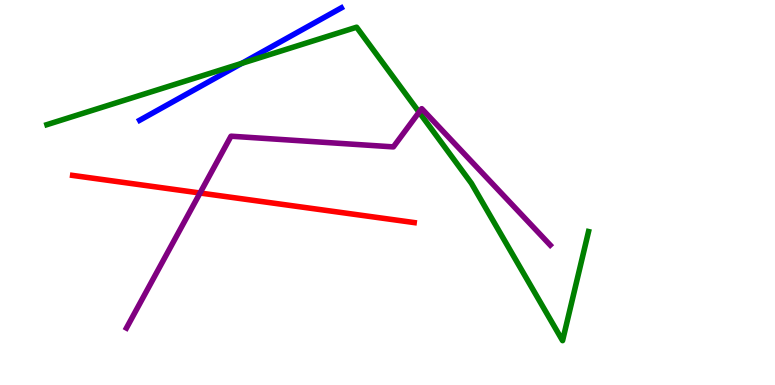[{'lines': ['blue', 'red'], 'intersections': []}, {'lines': ['green', 'red'], 'intersections': []}, {'lines': ['purple', 'red'], 'intersections': [{'x': 2.58, 'y': 4.99}]}, {'lines': ['blue', 'green'], 'intersections': [{'x': 3.12, 'y': 8.36}]}, {'lines': ['blue', 'purple'], 'intersections': []}, {'lines': ['green', 'purple'], 'intersections': [{'x': 5.41, 'y': 7.09}]}]